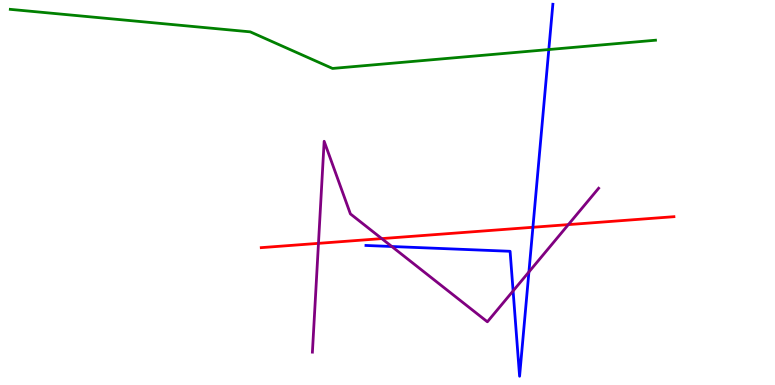[{'lines': ['blue', 'red'], 'intersections': [{'x': 6.88, 'y': 4.1}]}, {'lines': ['green', 'red'], 'intersections': []}, {'lines': ['purple', 'red'], 'intersections': [{'x': 4.11, 'y': 3.68}, {'x': 4.93, 'y': 3.8}, {'x': 7.33, 'y': 4.17}]}, {'lines': ['blue', 'green'], 'intersections': [{'x': 7.08, 'y': 8.71}]}, {'lines': ['blue', 'purple'], 'intersections': [{'x': 5.06, 'y': 3.6}, {'x': 6.62, 'y': 2.44}, {'x': 6.82, 'y': 2.94}]}, {'lines': ['green', 'purple'], 'intersections': []}]